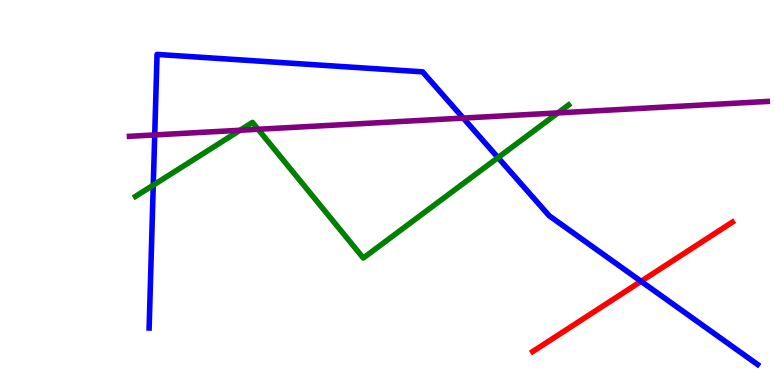[{'lines': ['blue', 'red'], 'intersections': [{'x': 8.27, 'y': 2.69}]}, {'lines': ['green', 'red'], 'intersections': []}, {'lines': ['purple', 'red'], 'intersections': []}, {'lines': ['blue', 'green'], 'intersections': [{'x': 1.98, 'y': 5.19}, {'x': 6.43, 'y': 5.91}]}, {'lines': ['blue', 'purple'], 'intersections': [{'x': 2.0, 'y': 6.5}, {'x': 5.98, 'y': 6.93}]}, {'lines': ['green', 'purple'], 'intersections': [{'x': 3.1, 'y': 6.62}, {'x': 3.33, 'y': 6.64}, {'x': 7.2, 'y': 7.07}]}]